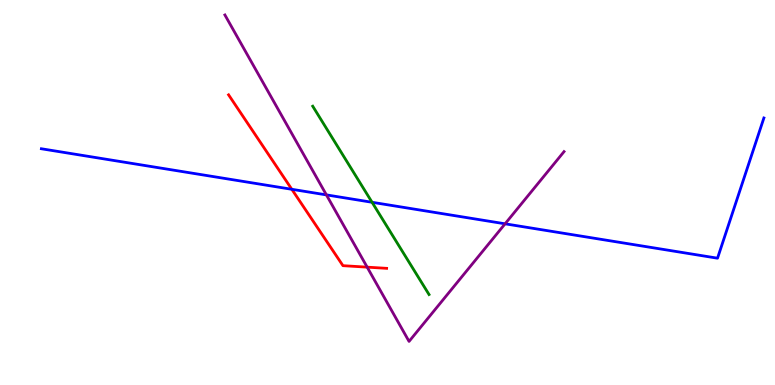[{'lines': ['blue', 'red'], 'intersections': [{'x': 3.77, 'y': 5.08}]}, {'lines': ['green', 'red'], 'intersections': []}, {'lines': ['purple', 'red'], 'intersections': [{'x': 4.74, 'y': 3.06}]}, {'lines': ['blue', 'green'], 'intersections': [{'x': 4.8, 'y': 4.75}]}, {'lines': ['blue', 'purple'], 'intersections': [{'x': 4.21, 'y': 4.94}, {'x': 6.52, 'y': 4.19}]}, {'lines': ['green', 'purple'], 'intersections': []}]